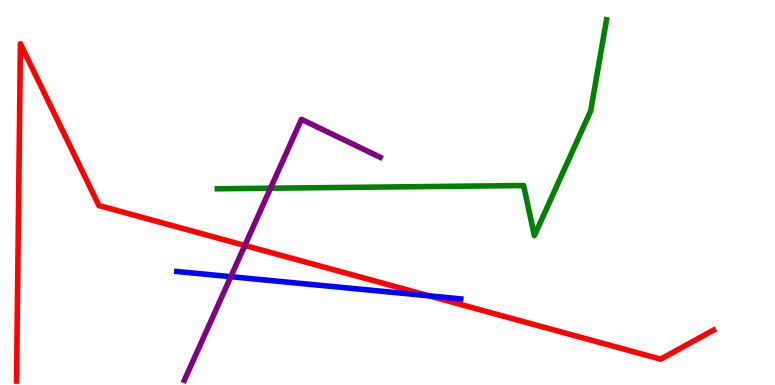[{'lines': ['blue', 'red'], 'intersections': [{'x': 5.54, 'y': 2.32}]}, {'lines': ['green', 'red'], 'intersections': []}, {'lines': ['purple', 'red'], 'intersections': [{'x': 3.16, 'y': 3.62}]}, {'lines': ['blue', 'green'], 'intersections': []}, {'lines': ['blue', 'purple'], 'intersections': [{'x': 2.98, 'y': 2.81}]}, {'lines': ['green', 'purple'], 'intersections': [{'x': 3.49, 'y': 5.11}]}]